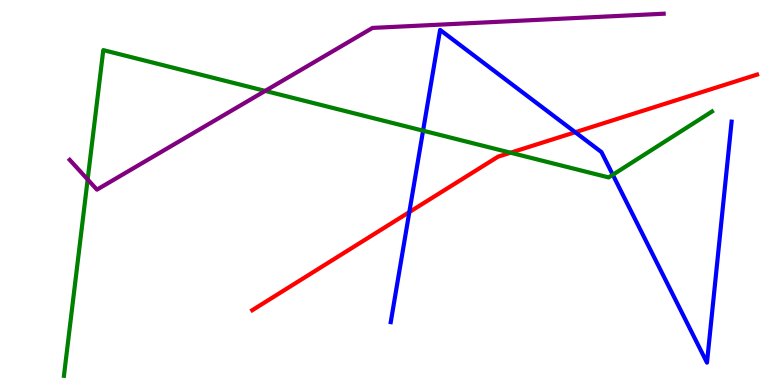[{'lines': ['blue', 'red'], 'intersections': [{'x': 5.28, 'y': 4.49}, {'x': 7.42, 'y': 6.57}]}, {'lines': ['green', 'red'], 'intersections': [{'x': 6.59, 'y': 6.03}]}, {'lines': ['purple', 'red'], 'intersections': []}, {'lines': ['blue', 'green'], 'intersections': [{'x': 5.46, 'y': 6.61}, {'x': 7.91, 'y': 5.46}]}, {'lines': ['blue', 'purple'], 'intersections': []}, {'lines': ['green', 'purple'], 'intersections': [{'x': 1.13, 'y': 5.34}, {'x': 3.42, 'y': 7.64}]}]